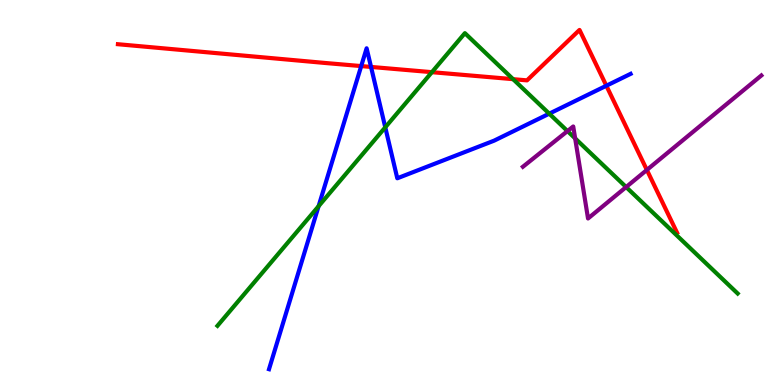[{'lines': ['blue', 'red'], 'intersections': [{'x': 4.66, 'y': 8.28}, {'x': 4.79, 'y': 8.26}, {'x': 7.82, 'y': 7.77}]}, {'lines': ['green', 'red'], 'intersections': [{'x': 5.57, 'y': 8.13}, {'x': 6.62, 'y': 7.94}]}, {'lines': ['purple', 'red'], 'intersections': [{'x': 8.35, 'y': 5.59}]}, {'lines': ['blue', 'green'], 'intersections': [{'x': 4.11, 'y': 4.64}, {'x': 4.97, 'y': 6.69}, {'x': 7.09, 'y': 7.05}]}, {'lines': ['blue', 'purple'], 'intersections': []}, {'lines': ['green', 'purple'], 'intersections': [{'x': 7.32, 'y': 6.6}, {'x': 7.42, 'y': 6.41}, {'x': 8.08, 'y': 5.14}]}]